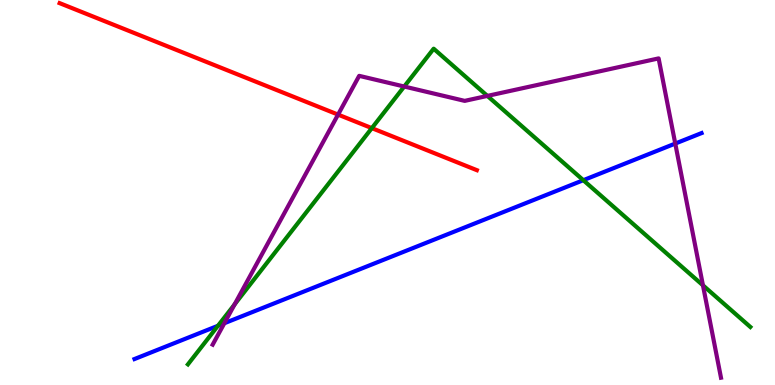[{'lines': ['blue', 'red'], 'intersections': []}, {'lines': ['green', 'red'], 'intersections': [{'x': 4.8, 'y': 6.67}]}, {'lines': ['purple', 'red'], 'intersections': [{'x': 4.36, 'y': 7.02}]}, {'lines': ['blue', 'green'], 'intersections': [{'x': 2.81, 'y': 1.54}, {'x': 7.53, 'y': 5.32}]}, {'lines': ['blue', 'purple'], 'intersections': [{'x': 2.89, 'y': 1.6}, {'x': 8.71, 'y': 6.27}]}, {'lines': ['green', 'purple'], 'intersections': [{'x': 3.03, 'y': 2.09}, {'x': 5.22, 'y': 7.75}, {'x': 6.29, 'y': 7.51}, {'x': 9.07, 'y': 2.59}]}]